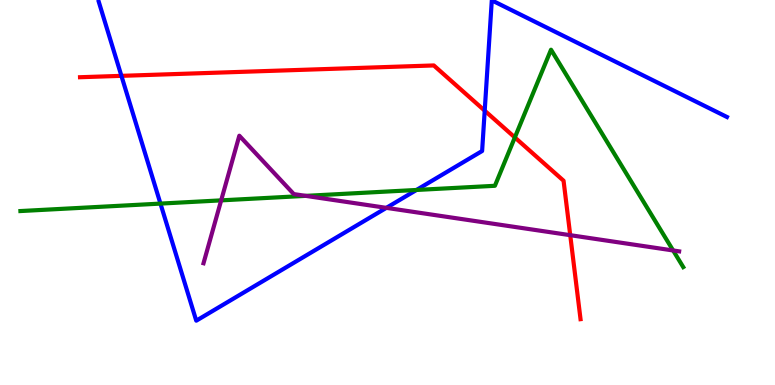[{'lines': ['blue', 'red'], 'intersections': [{'x': 1.57, 'y': 8.03}, {'x': 6.25, 'y': 7.13}]}, {'lines': ['green', 'red'], 'intersections': [{'x': 6.64, 'y': 6.43}]}, {'lines': ['purple', 'red'], 'intersections': [{'x': 7.36, 'y': 3.89}]}, {'lines': ['blue', 'green'], 'intersections': [{'x': 2.07, 'y': 4.71}, {'x': 5.37, 'y': 5.07}]}, {'lines': ['blue', 'purple'], 'intersections': [{'x': 4.99, 'y': 4.6}]}, {'lines': ['green', 'purple'], 'intersections': [{'x': 2.85, 'y': 4.8}, {'x': 3.94, 'y': 4.91}, {'x': 8.69, 'y': 3.49}]}]